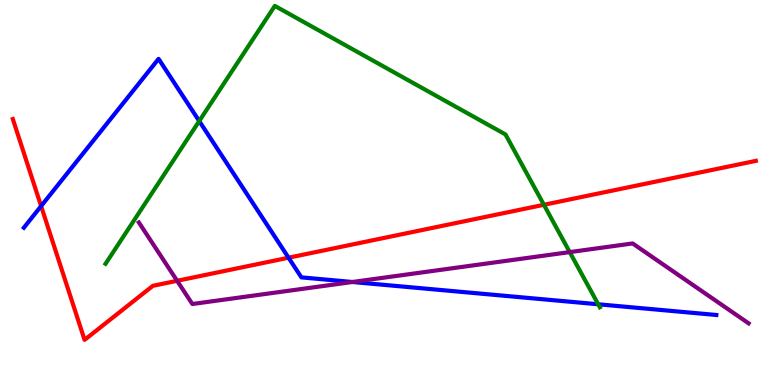[{'lines': ['blue', 'red'], 'intersections': [{'x': 0.53, 'y': 4.65}, {'x': 3.72, 'y': 3.31}]}, {'lines': ['green', 'red'], 'intersections': [{'x': 7.02, 'y': 4.68}]}, {'lines': ['purple', 'red'], 'intersections': [{'x': 2.29, 'y': 2.71}]}, {'lines': ['blue', 'green'], 'intersections': [{'x': 2.57, 'y': 6.86}, {'x': 7.72, 'y': 2.1}]}, {'lines': ['blue', 'purple'], 'intersections': [{'x': 4.55, 'y': 2.68}]}, {'lines': ['green', 'purple'], 'intersections': [{'x': 7.35, 'y': 3.45}]}]